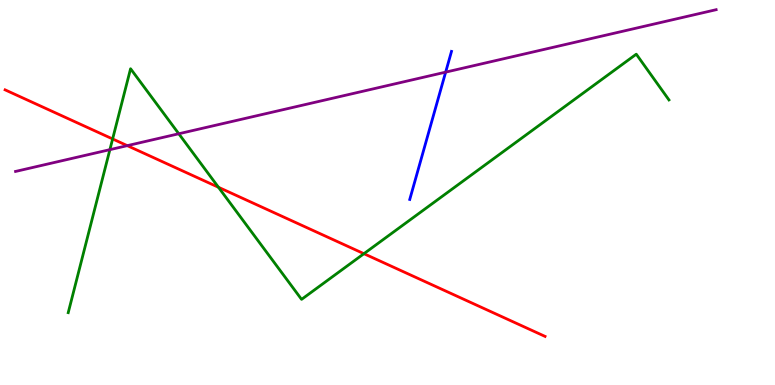[{'lines': ['blue', 'red'], 'intersections': []}, {'lines': ['green', 'red'], 'intersections': [{'x': 1.45, 'y': 6.39}, {'x': 2.82, 'y': 5.14}, {'x': 4.7, 'y': 3.41}]}, {'lines': ['purple', 'red'], 'intersections': [{'x': 1.64, 'y': 6.22}]}, {'lines': ['blue', 'green'], 'intersections': []}, {'lines': ['blue', 'purple'], 'intersections': [{'x': 5.75, 'y': 8.13}]}, {'lines': ['green', 'purple'], 'intersections': [{'x': 1.42, 'y': 6.11}, {'x': 2.31, 'y': 6.53}]}]